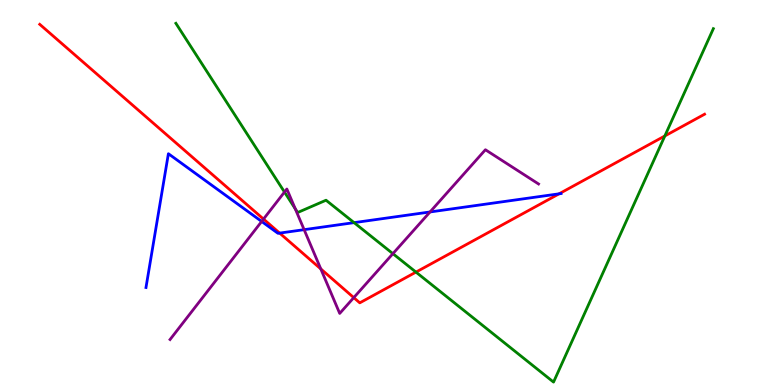[{'lines': ['blue', 'red'], 'intersections': [{'x': 3.61, 'y': 3.95}, {'x': 7.21, 'y': 4.97}]}, {'lines': ['green', 'red'], 'intersections': [{'x': 5.37, 'y': 2.93}, {'x': 8.58, 'y': 6.47}]}, {'lines': ['purple', 'red'], 'intersections': [{'x': 3.4, 'y': 4.31}, {'x': 4.14, 'y': 3.01}, {'x': 4.56, 'y': 2.27}]}, {'lines': ['blue', 'green'], 'intersections': [{'x': 4.57, 'y': 4.22}]}, {'lines': ['blue', 'purple'], 'intersections': [{'x': 3.38, 'y': 4.25}, {'x': 3.92, 'y': 4.03}, {'x': 5.55, 'y': 4.49}]}, {'lines': ['green', 'purple'], 'intersections': [{'x': 3.67, 'y': 5.01}, {'x': 3.81, 'y': 4.58}, {'x': 5.07, 'y': 3.41}]}]